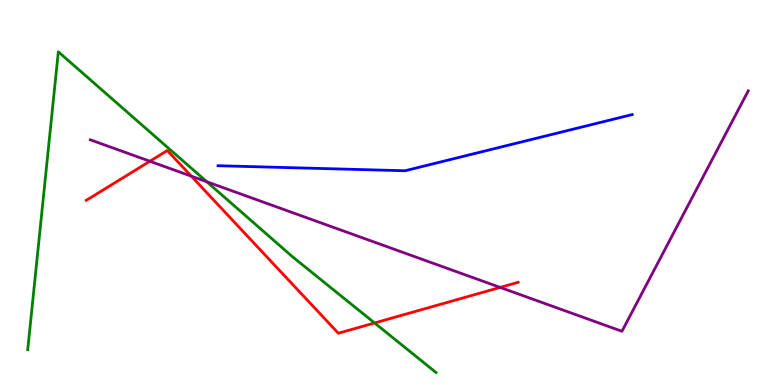[{'lines': ['blue', 'red'], 'intersections': []}, {'lines': ['green', 'red'], 'intersections': [{'x': 4.83, 'y': 1.61}]}, {'lines': ['purple', 'red'], 'intersections': [{'x': 1.93, 'y': 5.81}, {'x': 2.47, 'y': 5.42}, {'x': 6.45, 'y': 2.53}]}, {'lines': ['blue', 'green'], 'intersections': []}, {'lines': ['blue', 'purple'], 'intersections': []}, {'lines': ['green', 'purple'], 'intersections': [{'x': 2.67, 'y': 5.28}]}]